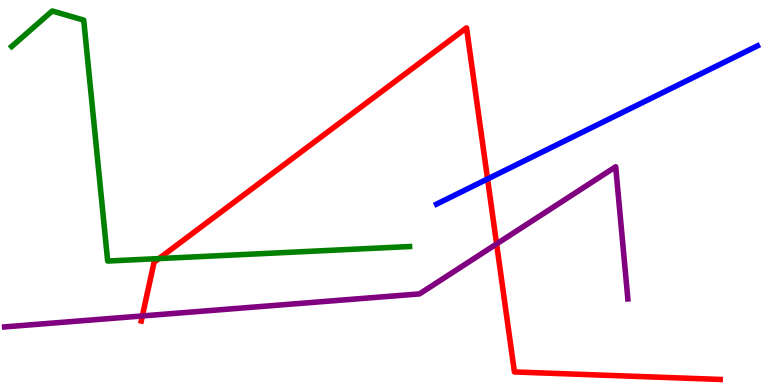[{'lines': ['blue', 'red'], 'intersections': [{'x': 6.29, 'y': 5.35}]}, {'lines': ['green', 'red'], 'intersections': [{'x': 2.05, 'y': 3.28}]}, {'lines': ['purple', 'red'], 'intersections': [{'x': 1.84, 'y': 1.79}, {'x': 6.41, 'y': 3.66}]}, {'lines': ['blue', 'green'], 'intersections': []}, {'lines': ['blue', 'purple'], 'intersections': []}, {'lines': ['green', 'purple'], 'intersections': []}]